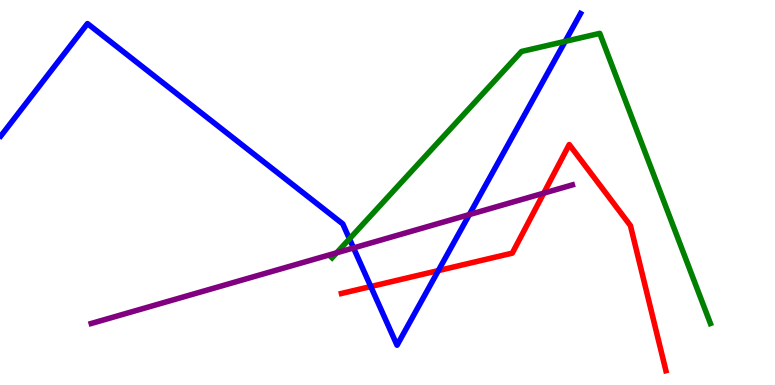[{'lines': ['blue', 'red'], 'intersections': [{'x': 4.78, 'y': 2.56}, {'x': 5.66, 'y': 2.97}]}, {'lines': ['green', 'red'], 'intersections': []}, {'lines': ['purple', 'red'], 'intersections': [{'x': 7.02, 'y': 4.98}]}, {'lines': ['blue', 'green'], 'intersections': [{'x': 4.51, 'y': 3.8}, {'x': 7.29, 'y': 8.92}]}, {'lines': ['blue', 'purple'], 'intersections': [{'x': 4.56, 'y': 3.56}, {'x': 6.06, 'y': 4.43}]}, {'lines': ['green', 'purple'], 'intersections': [{'x': 4.34, 'y': 3.43}]}]